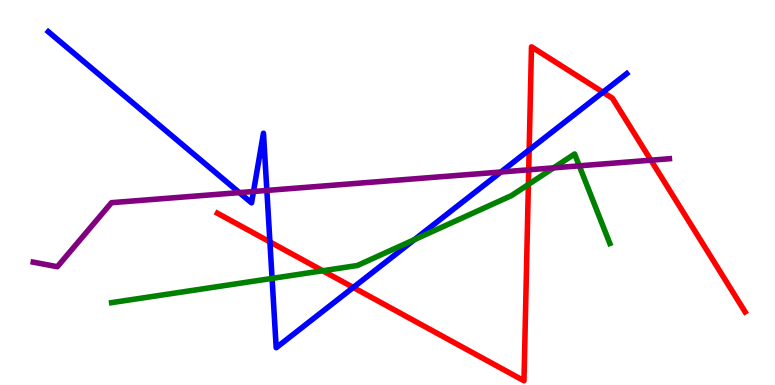[{'lines': ['blue', 'red'], 'intersections': [{'x': 3.48, 'y': 3.72}, {'x': 4.56, 'y': 2.53}, {'x': 6.83, 'y': 6.11}, {'x': 7.78, 'y': 7.6}]}, {'lines': ['green', 'red'], 'intersections': [{'x': 4.16, 'y': 2.97}, {'x': 6.82, 'y': 5.21}]}, {'lines': ['purple', 'red'], 'intersections': [{'x': 6.82, 'y': 5.59}, {'x': 8.4, 'y': 5.84}]}, {'lines': ['blue', 'green'], 'intersections': [{'x': 3.51, 'y': 2.77}, {'x': 5.35, 'y': 3.78}]}, {'lines': ['blue', 'purple'], 'intersections': [{'x': 3.09, 'y': 5.0}, {'x': 3.27, 'y': 5.03}, {'x': 3.44, 'y': 5.05}, {'x': 6.46, 'y': 5.53}]}, {'lines': ['green', 'purple'], 'intersections': [{'x': 7.14, 'y': 5.64}, {'x': 7.47, 'y': 5.69}]}]